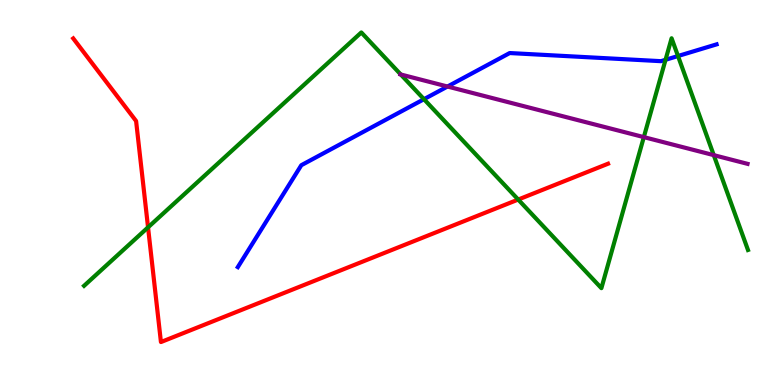[{'lines': ['blue', 'red'], 'intersections': []}, {'lines': ['green', 'red'], 'intersections': [{'x': 1.91, 'y': 4.09}, {'x': 6.69, 'y': 4.82}]}, {'lines': ['purple', 'red'], 'intersections': []}, {'lines': ['blue', 'green'], 'intersections': [{'x': 5.47, 'y': 7.42}, {'x': 8.59, 'y': 8.45}, {'x': 8.75, 'y': 8.54}]}, {'lines': ['blue', 'purple'], 'intersections': [{'x': 5.77, 'y': 7.75}]}, {'lines': ['green', 'purple'], 'intersections': [{'x': 5.17, 'y': 8.07}, {'x': 8.31, 'y': 6.44}, {'x': 9.21, 'y': 5.97}]}]